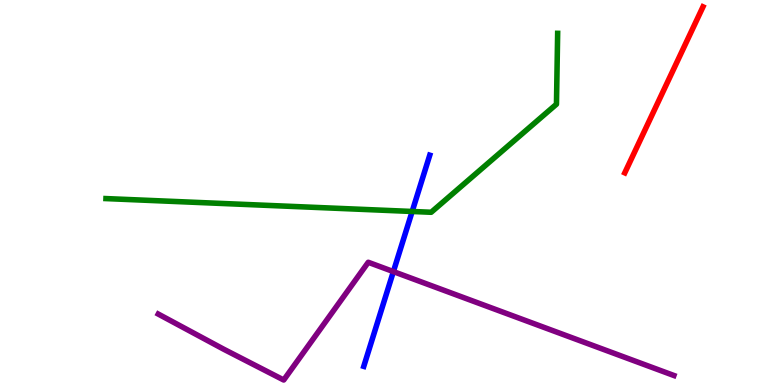[{'lines': ['blue', 'red'], 'intersections': []}, {'lines': ['green', 'red'], 'intersections': []}, {'lines': ['purple', 'red'], 'intersections': []}, {'lines': ['blue', 'green'], 'intersections': [{'x': 5.32, 'y': 4.51}]}, {'lines': ['blue', 'purple'], 'intersections': [{'x': 5.08, 'y': 2.95}]}, {'lines': ['green', 'purple'], 'intersections': []}]